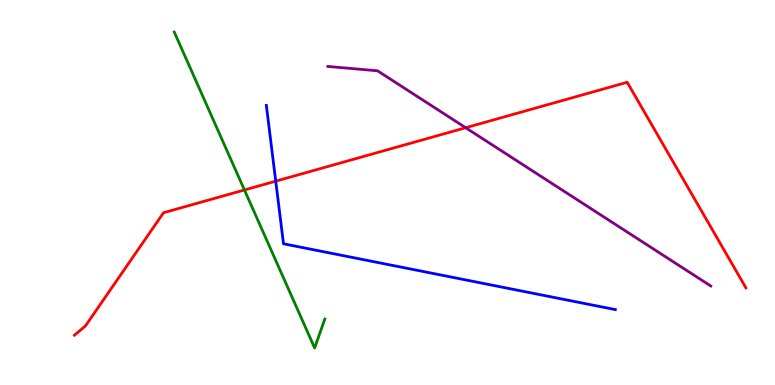[{'lines': ['blue', 'red'], 'intersections': [{'x': 3.56, 'y': 5.29}]}, {'lines': ['green', 'red'], 'intersections': [{'x': 3.15, 'y': 5.07}]}, {'lines': ['purple', 'red'], 'intersections': [{'x': 6.01, 'y': 6.68}]}, {'lines': ['blue', 'green'], 'intersections': []}, {'lines': ['blue', 'purple'], 'intersections': []}, {'lines': ['green', 'purple'], 'intersections': []}]